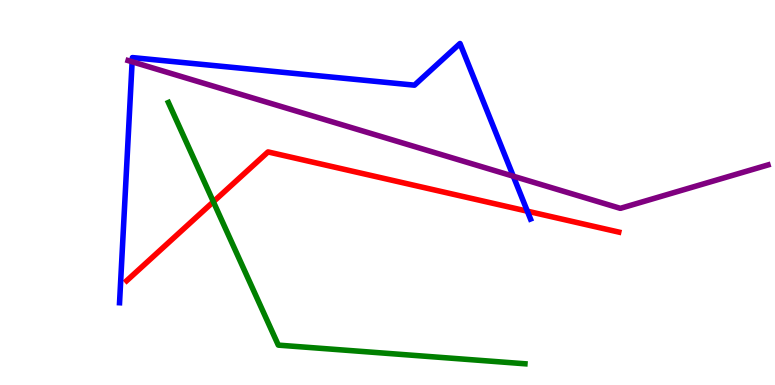[{'lines': ['blue', 'red'], 'intersections': [{'x': 6.8, 'y': 4.51}]}, {'lines': ['green', 'red'], 'intersections': [{'x': 2.75, 'y': 4.76}]}, {'lines': ['purple', 'red'], 'intersections': []}, {'lines': ['blue', 'green'], 'intersections': []}, {'lines': ['blue', 'purple'], 'intersections': [{'x': 1.7, 'y': 8.4}, {'x': 6.62, 'y': 5.42}]}, {'lines': ['green', 'purple'], 'intersections': []}]